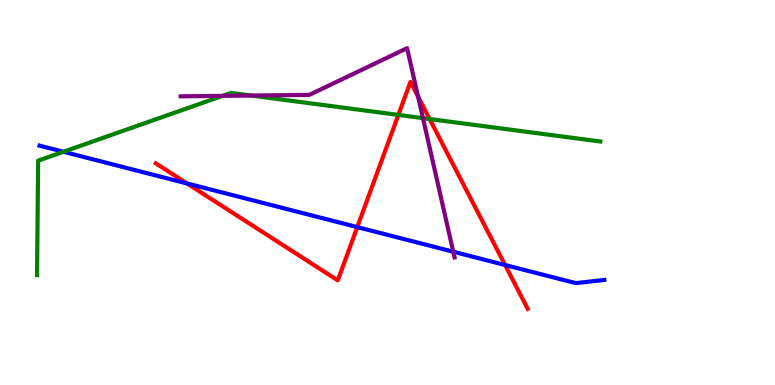[{'lines': ['blue', 'red'], 'intersections': [{'x': 2.41, 'y': 5.23}, {'x': 4.61, 'y': 4.1}, {'x': 6.52, 'y': 3.12}]}, {'lines': ['green', 'red'], 'intersections': [{'x': 5.14, 'y': 7.02}, {'x': 5.54, 'y': 6.91}]}, {'lines': ['purple', 'red'], 'intersections': [{'x': 5.39, 'y': 7.49}]}, {'lines': ['blue', 'green'], 'intersections': [{'x': 0.819, 'y': 6.06}]}, {'lines': ['blue', 'purple'], 'intersections': [{'x': 5.85, 'y': 3.46}]}, {'lines': ['green', 'purple'], 'intersections': [{'x': 2.87, 'y': 7.51}, {'x': 3.24, 'y': 7.52}, {'x': 5.46, 'y': 6.93}]}]